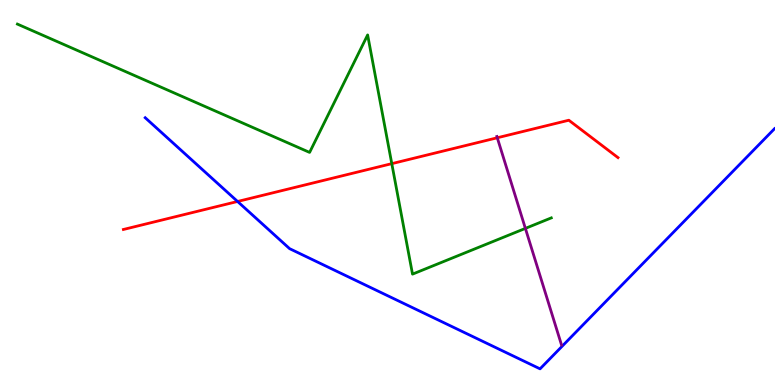[{'lines': ['blue', 'red'], 'intersections': [{'x': 3.07, 'y': 4.77}]}, {'lines': ['green', 'red'], 'intersections': [{'x': 5.06, 'y': 5.75}]}, {'lines': ['purple', 'red'], 'intersections': [{'x': 6.42, 'y': 6.42}]}, {'lines': ['blue', 'green'], 'intersections': []}, {'lines': ['blue', 'purple'], 'intersections': []}, {'lines': ['green', 'purple'], 'intersections': [{'x': 6.78, 'y': 4.07}]}]